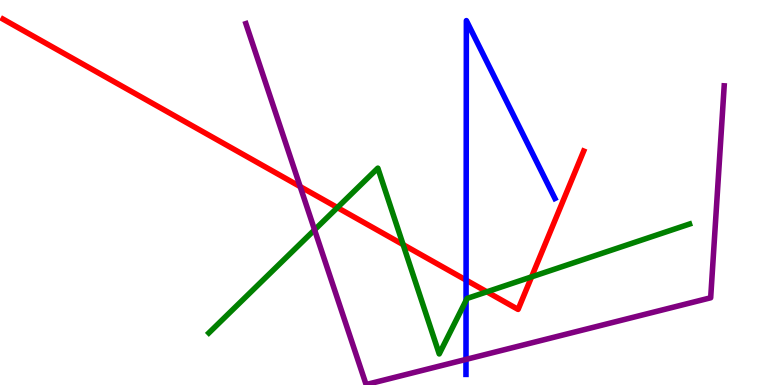[{'lines': ['blue', 'red'], 'intersections': [{'x': 6.01, 'y': 2.72}]}, {'lines': ['green', 'red'], 'intersections': [{'x': 4.35, 'y': 4.61}, {'x': 5.2, 'y': 3.65}, {'x': 6.28, 'y': 2.42}, {'x': 6.86, 'y': 2.81}]}, {'lines': ['purple', 'red'], 'intersections': [{'x': 3.87, 'y': 5.15}]}, {'lines': ['blue', 'green'], 'intersections': [{'x': 6.01, 'y': 2.2}]}, {'lines': ['blue', 'purple'], 'intersections': [{'x': 6.01, 'y': 0.665}]}, {'lines': ['green', 'purple'], 'intersections': [{'x': 4.06, 'y': 4.03}]}]